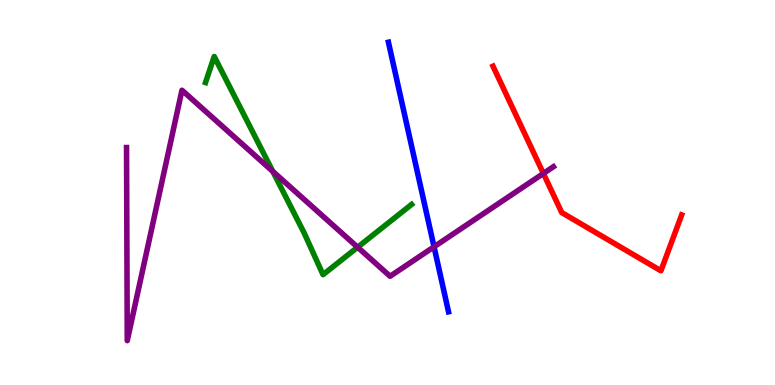[{'lines': ['blue', 'red'], 'intersections': []}, {'lines': ['green', 'red'], 'intersections': []}, {'lines': ['purple', 'red'], 'intersections': [{'x': 7.01, 'y': 5.49}]}, {'lines': ['blue', 'green'], 'intersections': []}, {'lines': ['blue', 'purple'], 'intersections': [{'x': 5.6, 'y': 3.59}]}, {'lines': ['green', 'purple'], 'intersections': [{'x': 3.52, 'y': 5.55}, {'x': 4.61, 'y': 3.58}]}]